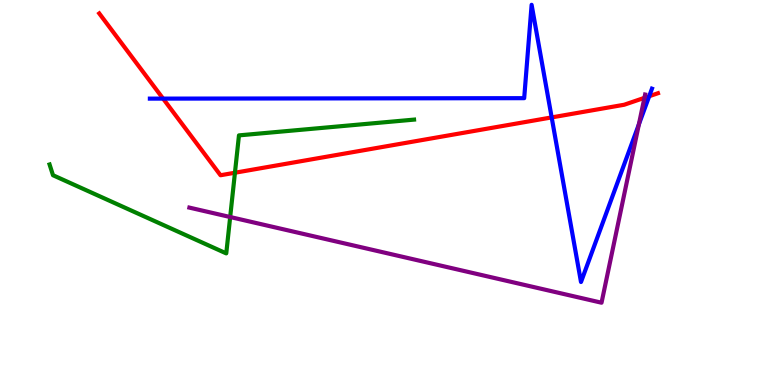[{'lines': ['blue', 'red'], 'intersections': [{'x': 2.1, 'y': 7.44}, {'x': 7.12, 'y': 6.95}, {'x': 8.38, 'y': 7.5}]}, {'lines': ['green', 'red'], 'intersections': [{'x': 3.03, 'y': 5.51}]}, {'lines': ['purple', 'red'], 'intersections': [{'x': 8.32, 'y': 7.46}]}, {'lines': ['blue', 'green'], 'intersections': []}, {'lines': ['blue', 'purple'], 'intersections': [{'x': 8.24, 'y': 6.77}]}, {'lines': ['green', 'purple'], 'intersections': [{'x': 2.97, 'y': 4.36}]}]